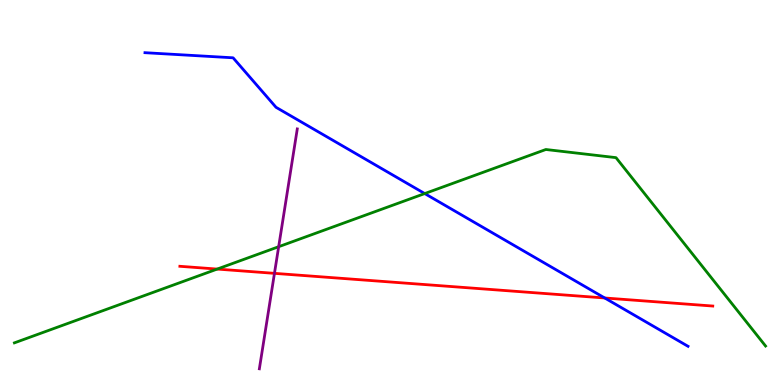[{'lines': ['blue', 'red'], 'intersections': [{'x': 7.8, 'y': 2.26}]}, {'lines': ['green', 'red'], 'intersections': [{'x': 2.8, 'y': 3.01}]}, {'lines': ['purple', 'red'], 'intersections': [{'x': 3.54, 'y': 2.9}]}, {'lines': ['blue', 'green'], 'intersections': [{'x': 5.48, 'y': 4.97}]}, {'lines': ['blue', 'purple'], 'intersections': []}, {'lines': ['green', 'purple'], 'intersections': [{'x': 3.6, 'y': 3.59}]}]